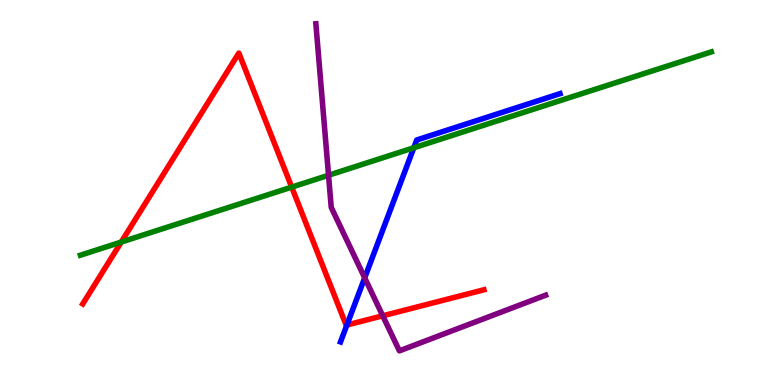[{'lines': ['blue', 'red'], 'intersections': [{'x': 4.48, 'y': 1.56}]}, {'lines': ['green', 'red'], 'intersections': [{'x': 1.56, 'y': 3.71}, {'x': 3.76, 'y': 5.14}]}, {'lines': ['purple', 'red'], 'intersections': [{'x': 4.94, 'y': 1.8}]}, {'lines': ['blue', 'green'], 'intersections': [{'x': 5.34, 'y': 6.16}]}, {'lines': ['blue', 'purple'], 'intersections': [{'x': 4.71, 'y': 2.78}]}, {'lines': ['green', 'purple'], 'intersections': [{'x': 4.24, 'y': 5.45}]}]